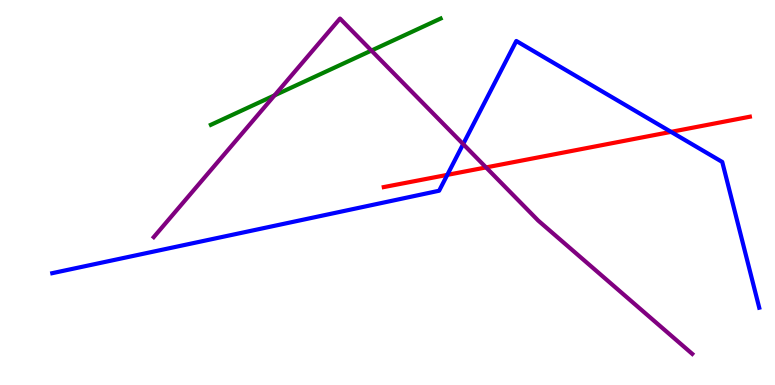[{'lines': ['blue', 'red'], 'intersections': [{'x': 5.77, 'y': 5.46}, {'x': 8.66, 'y': 6.57}]}, {'lines': ['green', 'red'], 'intersections': []}, {'lines': ['purple', 'red'], 'intersections': [{'x': 6.27, 'y': 5.65}]}, {'lines': ['blue', 'green'], 'intersections': []}, {'lines': ['blue', 'purple'], 'intersections': [{'x': 5.98, 'y': 6.26}]}, {'lines': ['green', 'purple'], 'intersections': [{'x': 3.54, 'y': 7.52}, {'x': 4.79, 'y': 8.69}]}]